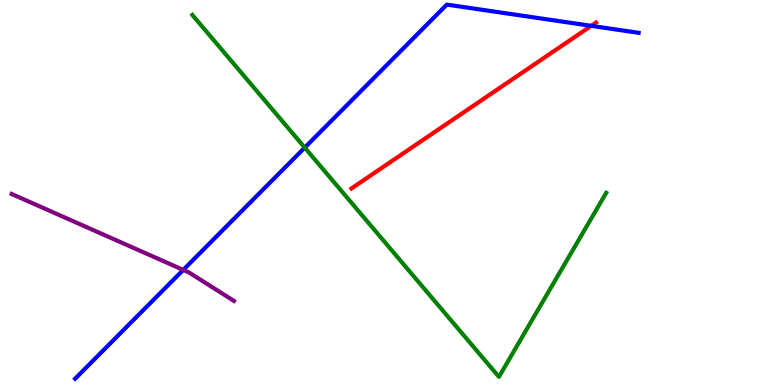[{'lines': ['blue', 'red'], 'intersections': [{'x': 7.63, 'y': 9.33}]}, {'lines': ['green', 'red'], 'intersections': []}, {'lines': ['purple', 'red'], 'intersections': []}, {'lines': ['blue', 'green'], 'intersections': [{'x': 3.93, 'y': 6.17}]}, {'lines': ['blue', 'purple'], 'intersections': [{'x': 2.36, 'y': 2.99}]}, {'lines': ['green', 'purple'], 'intersections': []}]